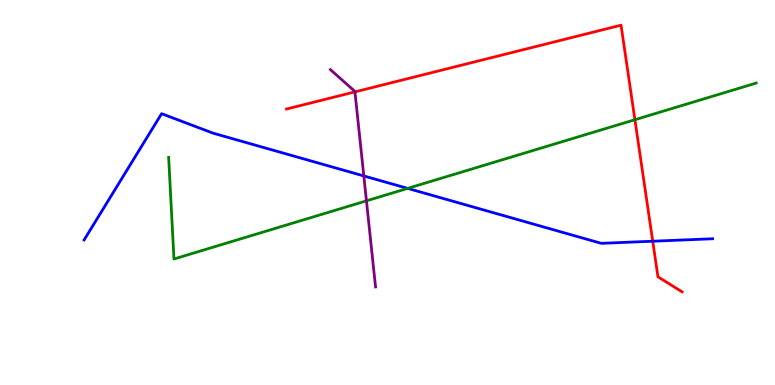[{'lines': ['blue', 'red'], 'intersections': [{'x': 8.42, 'y': 3.73}]}, {'lines': ['green', 'red'], 'intersections': [{'x': 8.19, 'y': 6.89}]}, {'lines': ['purple', 'red'], 'intersections': [{'x': 4.58, 'y': 7.61}]}, {'lines': ['blue', 'green'], 'intersections': [{'x': 5.26, 'y': 5.11}]}, {'lines': ['blue', 'purple'], 'intersections': [{'x': 4.69, 'y': 5.43}]}, {'lines': ['green', 'purple'], 'intersections': [{'x': 4.73, 'y': 4.78}]}]